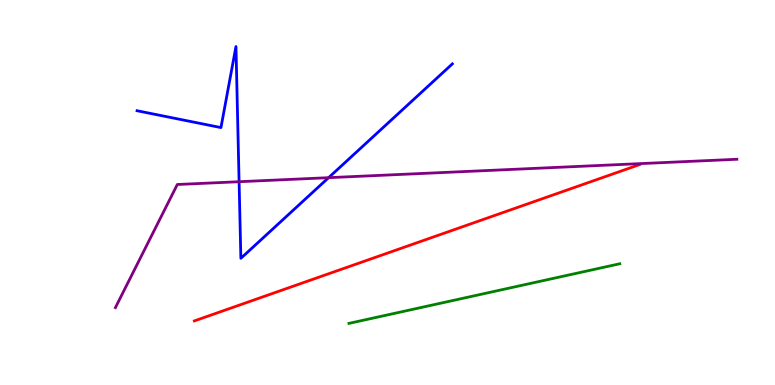[{'lines': ['blue', 'red'], 'intersections': []}, {'lines': ['green', 'red'], 'intersections': []}, {'lines': ['purple', 'red'], 'intersections': []}, {'lines': ['blue', 'green'], 'intersections': []}, {'lines': ['blue', 'purple'], 'intersections': [{'x': 3.09, 'y': 5.28}, {'x': 4.24, 'y': 5.39}]}, {'lines': ['green', 'purple'], 'intersections': []}]